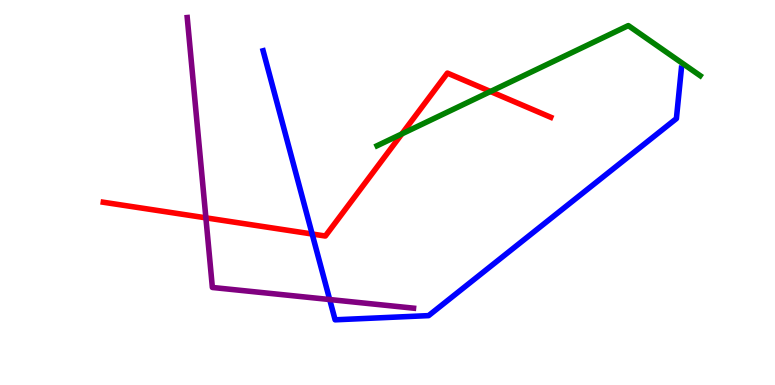[{'lines': ['blue', 'red'], 'intersections': [{'x': 4.03, 'y': 3.92}]}, {'lines': ['green', 'red'], 'intersections': [{'x': 5.19, 'y': 6.52}, {'x': 6.33, 'y': 7.62}]}, {'lines': ['purple', 'red'], 'intersections': [{'x': 2.66, 'y': 4.34}]}, {'lines': ['blue', 'green'], 'intersections': []}, {'lines': ['blue', 'purple'], 'intersections': [{'x': 4.25, 'y': 2.22}]}, {'lines': ['green', 'purple'], 'intersections': []}]